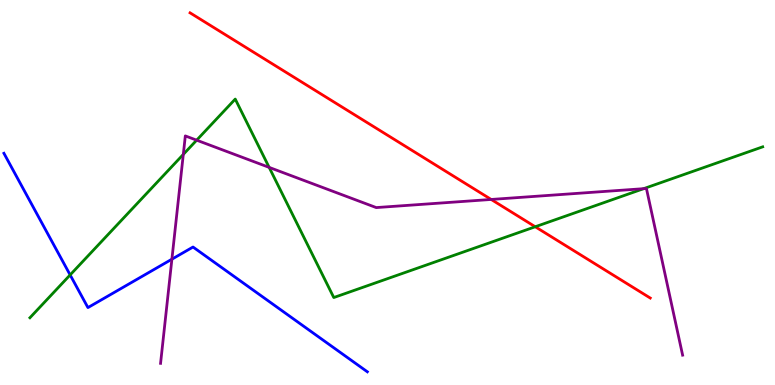[{'lines': ['blue', 'red'], 'intersections': []}, {'lines': ['green', 'red'], 'intersections': [{'x': 6.91, 'y': 4.11}]}, {'lines': ['purple', 'red'], 'intersections': [{'x': 6.34, 'y': 4.82}]}, {'lines': ['blue', 'green'], 'intersections': [{'x': 0.905, 'y': 2.86}]}, {'lines': ['blue', 'purple'], 'intersections': [{'x': 2.22, 'y': 3.27}]}, {'lines': ['green', 'purple'], 'intersections': [{'x': 2.37, 'y': 5.99}, {'x': 2.54, 'y': 6.36}, {'x': 3.47, 'y': 5.65}, {'x': 8.3, 'y': 5.1}]}]